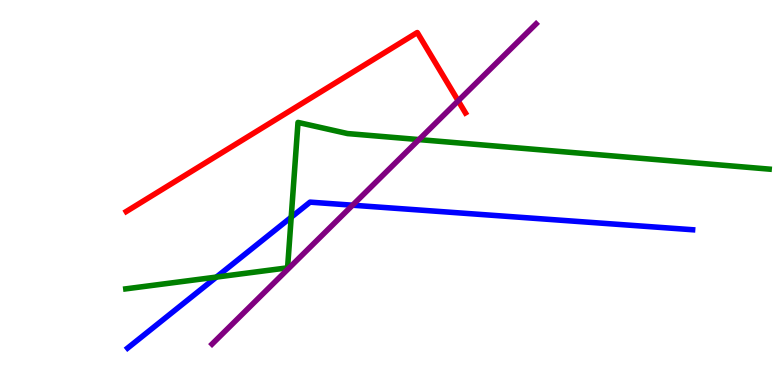[{'lines': ['blue', 'red'], 'intersections': []}, {'lines': ['green', 'red'], 'intersections': []}, {'lines': ['purple', 'red'], 'intersections': [{'x': 5.91, 'y': 7.38}]}, {'lines': ['blue', 'green'], 'intersections': [{'x': 2.79, 'y': 2.8}, {'x': 3.76, 'y': 4.36}]}, {'lines': ['blue', 'purple'], 'intersections': [{'x': 4.55, 'y': 4.67}]}, {'lines': ['green', 'purple'], 'intersections': [{'x': 5.41, 'y': 6.37}]}]